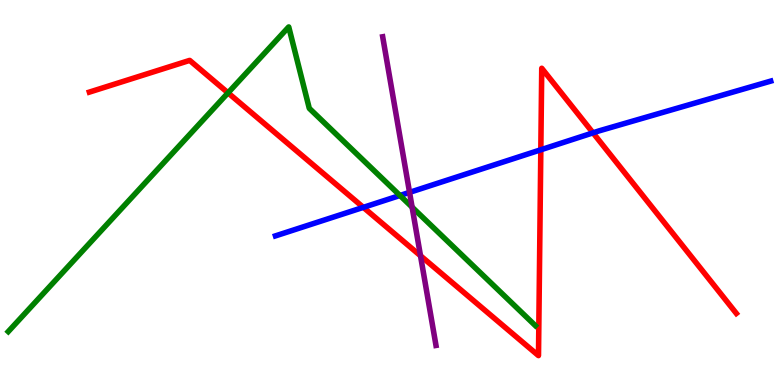[{'lines': ['blue', 'red'], 'intersections': [{'x': 4.69, 'y': 4.61}, {'x': 6.98, 'y': 6.11}, {'x': 7.65, 'y': 6.55}]}, {'lines': ['green', 'red'], 'intersections': [{'x': 2.94, 'y': 7.59}]}, {'lines': ['purple', 'red'], 'intersections': [{'x': 5.43, 'y': 3.36}]}, {'lines': ['blue', 'green'], 'intersections': [{'x': 5.16, 'y': 4.92}]}, {'lines': ['blue', 'purple'], 'intersections': [{'x': 5.28, 'y': 5.0}]}, {'lines': ['green', 'purple'], 'intersections': [{'x': 5.32, 'y': 4.62}]}]